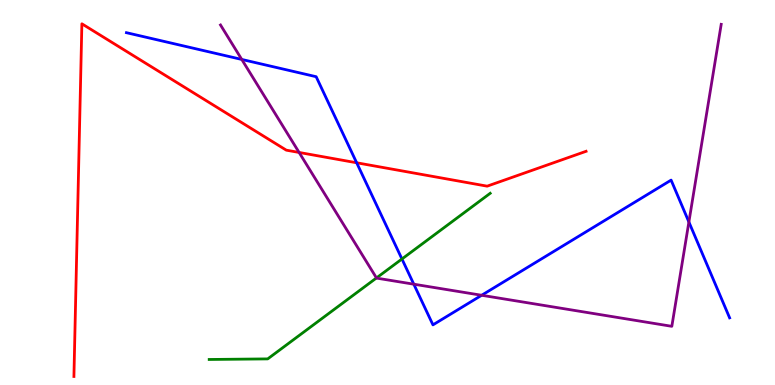[{'lines': ['blue', 'red'], 'intersections': [{'x': 4.6, 'y': 5.77}]}, {'lines': ['green', 'red'], 'intersections': []}, {'lines': ['purple', 'red'], 'intersections': [{'x': 3.86, 'y': 6.04}]}, {'lines': ['blue', 'green'], 'intersections': [{'x': 5.19, 'y': 3.27}]}, {'lines': ['blue', 'purple'], 'intersections': [{'x': 3.12, 'y': 8.46}, {'x': 5.34, 'y': 2.62}, {'x': 6.21, 'y': 2.33}, {'x': 8.89, 'y': 4.23}]}, {'lines': ['green', 'purple'], 'intersections': [{'x': 4.86, 'y': 2.78}]}]